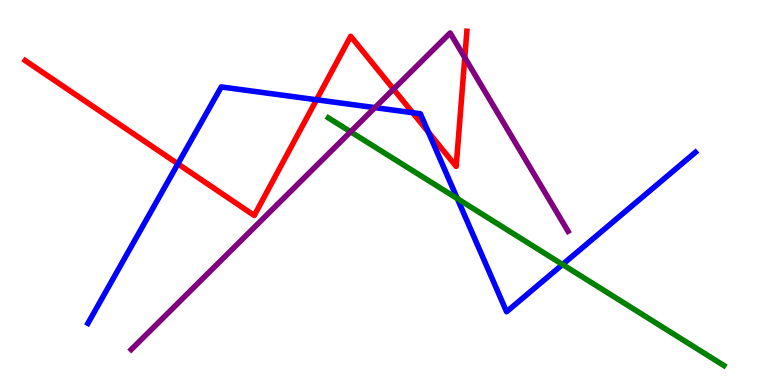[{'lines': ['blue', 'red'], 'intersections': [{'x': 2.3, 'y': 5.74}, {'x': 4.08, 'y': 7.41}, {'x': 5.32, 'y': 7.07}, {'x': 5.53, 'y': 6.57}]}, {'lines': ['green', 'red'], 'intersections': []}, {'lines': ['purple', 'red'], 'intersections': [{'x': 5.08, 'y': 7.68}, {'x': 6.0, 'y': 8.5}]}, {'lines': ['blue', 'green'], 'intersections': [{'x': 5.9, 'y': 4.84}, {'x': 7.26, 'y': 3.13}]}, {'lines': ['blue', 'purple'], 'intersections': [{'x': 4.84, 'y': 7.2}]}, {'lines': ['green', 'purple'], 'intersections': [{'x': 4.52, 'y': 6.58}]}]